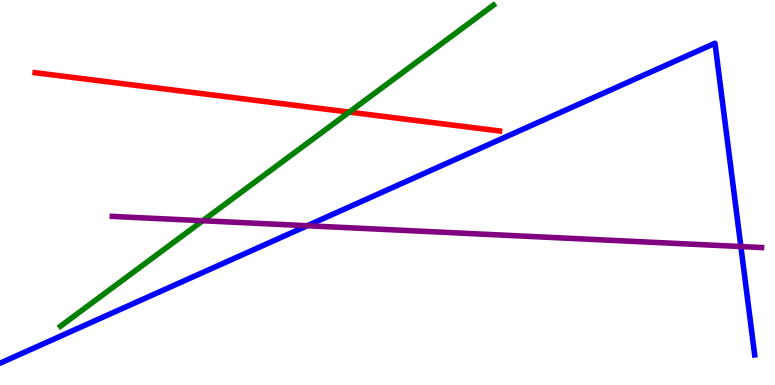[{'lines': ['blue', 'red'], 'intersections': []}, {'lines': ['green', 'red'], 'intersections': [{'x': 4.51, 'y': 7.09}]}, {'lines': ['purple', 'red'], 'intersections': []}, {'lines': ['blue', 'green'], 'intersections': []}, {'lines': ['blue', 'purple'], 'intersections': [{'x': 3.96, 'y': 4.14}, {'x': 9.56, 'y': 3.6}]}, {'lines': ['green', 'purple'], 'intersections': [{'x': 2.62, 'y': 4.27}]}]